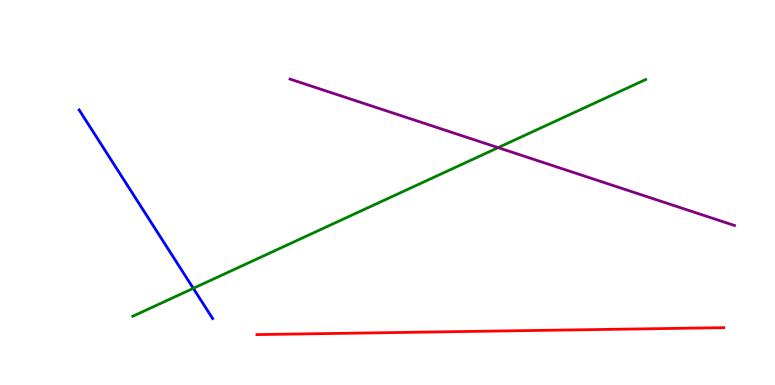[{'lines': ['blue', 'red'], 'intersections': []}, {'lines': ['green', 'red'], 'intersections': []}, {'lines': ['purple', 'red'], 'intersections': []}, {'lines': ['blue', 'green'], 'intersections': [{'x': 2.49, 'y': 2.51}]}, {'lines': ['blue', 'purple'], 'intersections': []}, {'lines': ['green', 'purple'], 'intersections': [{'x': 6.43, 'y': 6.17}]}]